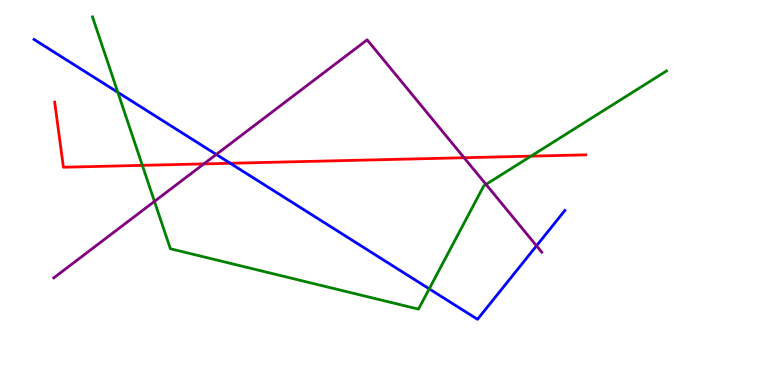[{'lines': ['blue', 'red'], 'intersections': [{'x': 2.97, 'y': 5.76}]}, {'lines': ['green', 'red'], 'intersections': [{'x': 1.84, 'y': 5.7}, {'x': 6.85, 'y': 5.94}]}, {'lines': ['purple', 'red'], 'intersections': [{'x': 2.63, 'y': 5.74}, {'x': 5.99, 'y': 5.9}]}, {'lines': ['blue', 'green'], 'intersections': [{'x': 1.52, 'y': 7.6}, {'x': 5.54, 'y': 2.5}]}, {'lines': ['blue', 'purple'], 'intersections': [{'x': 2.79, 'y': 5.99}, {'x': 6.92, 'y': 3.62}]}, {'lines': ['green', 'purple'], 'intersections': [{'x': 1.99, 'y': 4.77}, {'x': 6.27, 'y': 5.21}]}]